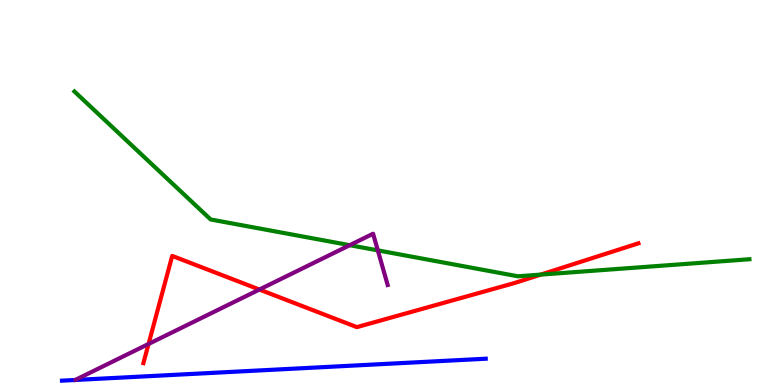[{'lines': ['blue', 'red'], 'intersections': []}, {'lines': ['green', 'red'], 'intersections': [{'x': 6.98, 'y': 2.87}]}, {'lines': ['purple', 'red'], 'intersections': [{'x': 1.92, 'y': 1.07}, {'x': 3.35, 'y': 2.48}]}, {'lines': ['blue', 'green'], 'intersections': []}, {'lines': ['blue', 'purple'], 'intersections': []}, {'lines': ['green', 'purple'], 'intersections': [{'x': 4.51, 'y': 3.63}, {'x': 4.88, 'y': 3.5}]}]